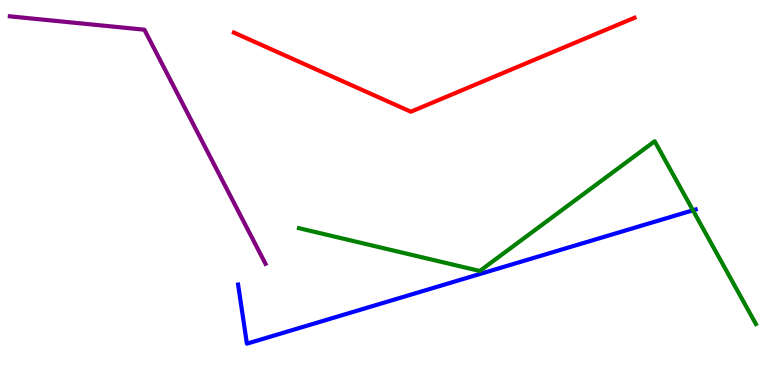[{'lines': ['blue', 'red'], 'intersections': []}, {'lines': ['green', 'red'], 'intersections': []}, {'lines': ['purple', 'red'], 'intersections': []}, {'lines': ['blue', 'green'], 'intersections': [{'x': 8.94, 'y': 4.54}]}, {'lines': ['blue', 'purple'], 'intersections': []}, {'lines': ['green', 'purple'], 'intersections': []}]